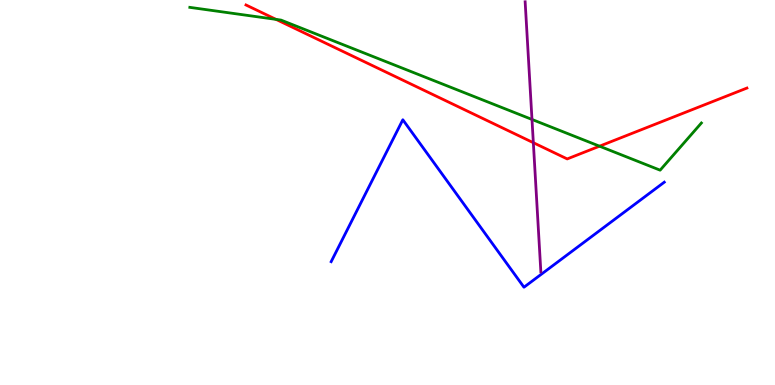[{'lines': ['blue', 'red'], 'intersections': []}, {'lines': ['green', 'red'], 'intersections': [{'x': 3.56, 'y': 9.5}, {'x': 7.74, 'y': 6.2}]}, {'lines': ['purple', 'red'], 'intersections': [{'x': 6.88, 'y': 6.29}]}, {'lines': ['blue', 'green'], 'intersections': []}, {'lines': ['blue', 'purple'], 'intersections': []}, {'lines': ['green', 'purple'], 'intersections': [{'x': 6.86, 'y': 6.9}]}]